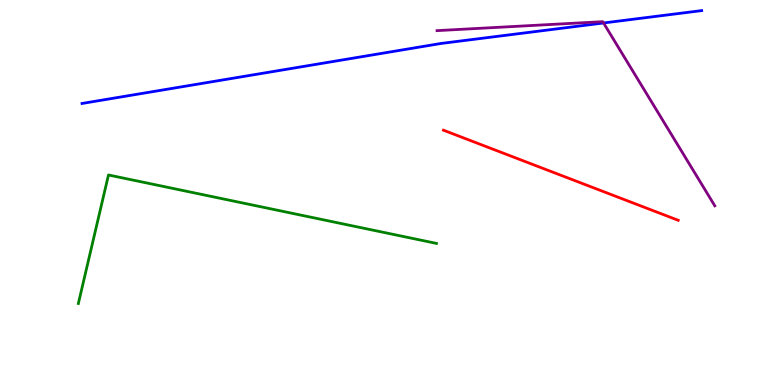[{'lines': ['blue', 'red'], 'intersections': []}, {'lines': ['green', 'red'], 'intersections': []}, {'lines': ['purple', 'red'], 'intersections': []}, {'lines': ['blue', 'green'], 'intersections': []}, {'lines': ['blue', 'purple'], 'intersections': [{'x': 7.79, 'y': 9.4}]}, {'lines': ['green', 'purple'], 'intersections': []}]